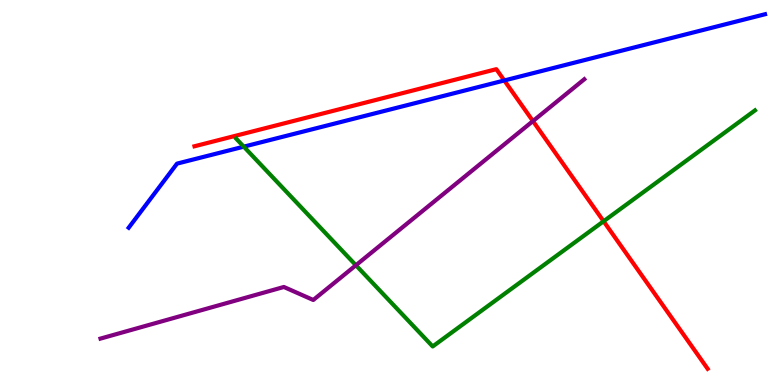[{'lines': ['blue', 'red'], 'intersections': [{'x': 6.51, 'y': 7.91}]}, {'lines': ['green', 'red'], 'intersections': [{'x': 7.79, 'y': 4.25}]}, {'lines': ['purple', 'red'], 'intersections': [{'x': 6.88, 'y': 6.86}]}, {'lines': ['blue', 'green'], 'intersections': [{'x': 3.15, 'y': 6.19}]}, {'lines': ['blue', 'purple'], 'intersections': []}, {'lines': ['green', 'purple'], 'intersections': [{'x': 4.59, 'y': 3.11}]}]